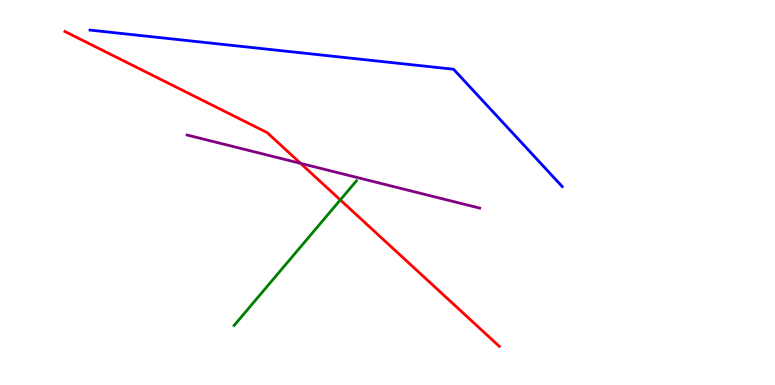[{'lines': ['blue', 'red'], 'intersections': []}, {'lines': ['green', 'red'], 'intersections': [{'x': 4.39, 'y': 4.81}]}, {'lines': ['purple', 'red'], 'intersections': [{'x': 3.88, 'y': 5.76}]}, {'lines': ['blue', 'green'], 'intersections': []}, {'lines': ['blue', 'purple'], 'intersections': []}, {'lines': ['green', 'purple'], 'intersections': []}]